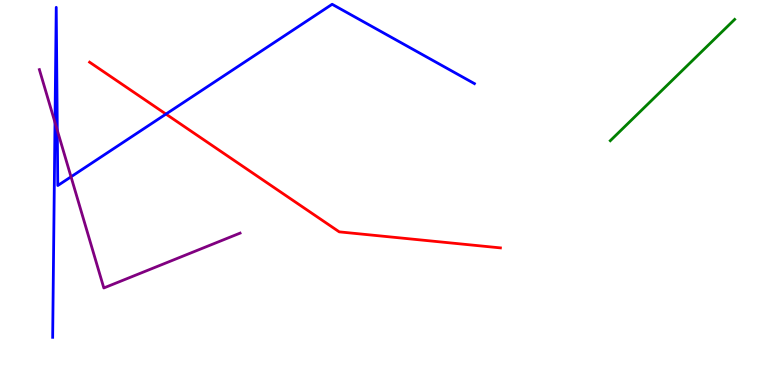[{'lines': ['blue', 'red'], 'intersections': [{'x': 2.14, 'y': 7.04}]}, {'lines': ['green', 'red'], 'intersections': []}, {'lines': ['purple', 'red'], 'intersections': []}, {'lines': ['blue', 'green'], 'intersections': []}, {'lines': ['blue', 'purple'], 'intersections': [{'x': 0.71, 'y': 6.82}, {'x': 0.739, 'y': 6.61}, {'x': 0.916, 'y': 5.41}]}, {'lines': ['green', 'purple'], 'intersections': []}]